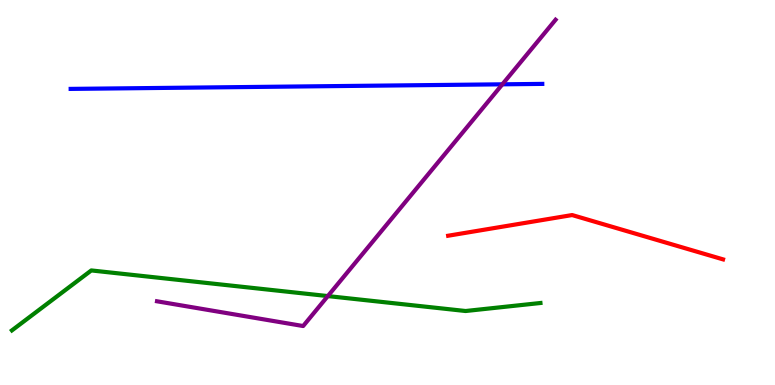[{'lines': ['blue', 'red'], 'intersections': []}, {'lines': ['green', 'red'], 'intersections': []}, {'lines': ['purple', 'red'], 'intersections': []}, {'lines': ['blue', 'green'], 'intersections': []}, {'lines': ['blue', 'purple'], 'intersections': [{'x': 6.48, 'y': 7.81}]}, {'lines': ['green', 'purple'], 'intersections': [{'x': 4.23, 'y': 2.31}]}]